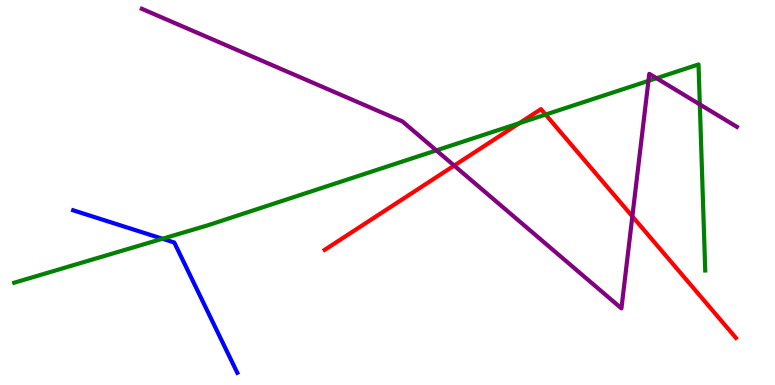[{'lines': ['blue', 'red'], 'intersections': []}, {'lines': ['green', 'red'], 'intersections': [{'x': 6.7, 'y': 6.8}, {'x': 7.04, 'y': 7.02}]}, {'lines': ['purple', 'red'], 'intersections': [{'x': 5.86, 'y': 5.7}, {'x': 8.16, 'y': 4.38}]}, {'lines': ['blue', 'green'], 'intersections': [{'x': 2.1, 'y': 3.8}]}, {'lines': ['blue', 'purple'], 'intersections': []}, {'lines': ['green', 'purple'], 'intersections': [{'x': 5.63, 'y': 6.09}, {'x': 8.37, 'y': 7.9}, {'x': 8.47, 'y': 7.97}, {'x': 9.03, 'y': 7.29}]}]